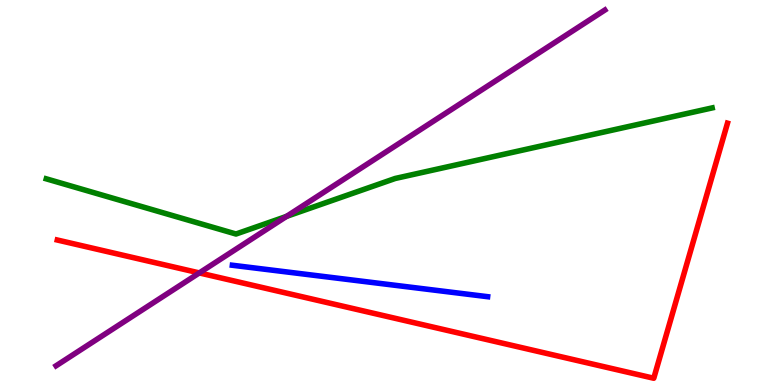[{'lines': ['blue', 'red'], 'intersections': []}, {'lines': ['green', 'red'], 'intersections': []}, {'lines': ['purple', 'red'], 'intersections': [{'x': 2.57, 'y': 2.91}]}, {'lines': ['blue', 'green'], 'intersections': []}, {'lines': ['blue', 'purple'], 'intersections': []}, {'lines': ['green', 'purple'], 'intersections': [{'x': 3.7, 'y': 4.38}]}]